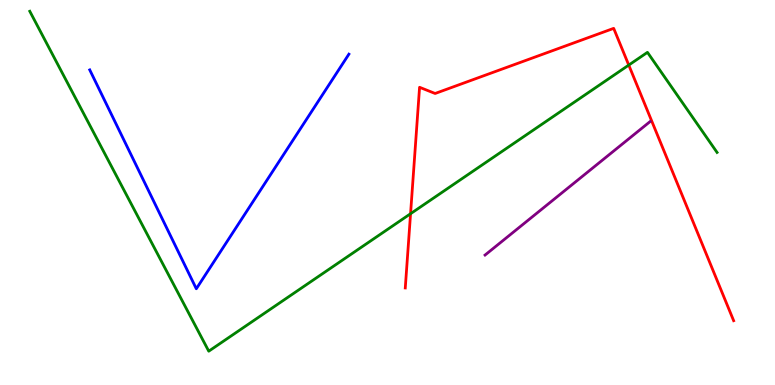[{'lines': ['blue', 'red'], 'intersections': []}, {'lines': ['green', 'red'], 'intersections': [{'x': 5.3, 'y': 4.45}, {'x': 8.11, 'y': 8.31}]}, {'lines': ['purple', 'red'], 'intersections': []}, {'lines': ['blue', 'green'], 'intersections': []}, {'lines': ['blue', 'purple'], 'intersections': []}, {'lines': ['green', 'purple'], 'intersections': []}]